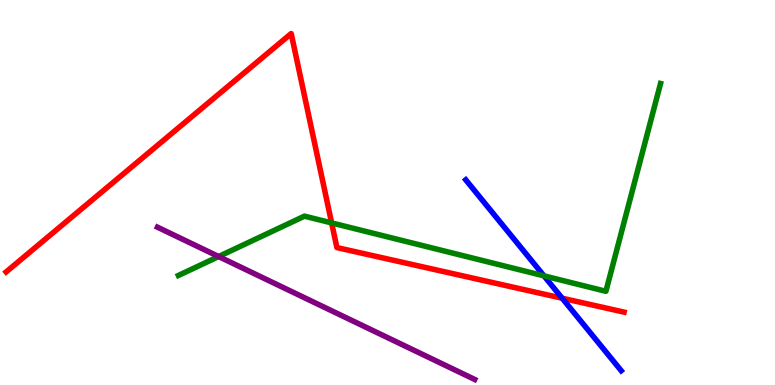[{'lines': ['blue', 'red'], 'intersections': [{'x': 7.25, 'y': 2.25}]}, {'lines': ['green', 'red'], 'intersections': [{'x': 4.28, 'y': 4.21}]}, {'lines': ['purple', 'red'], 'intersections': []}, {'lines': ['blue', 'green'], 'intersections': [{'x': 7.02, 'y': 2.83}]}, {'lines': ['blue', 'purple'], 'intersections': []}, {'lines': ['green', 'purple'], 'intersections': [{'x': 2.82, 'y': 3.34}]}]